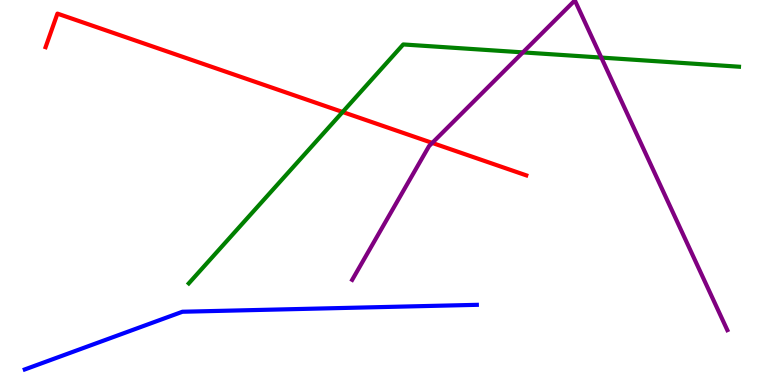[{'lines': ['blue', 'red'], 'intersections': []}, {'lines': ['green', 'red'], 'intersections': [{'x': 4.42, 'y': 7.09}]}, {'lines': ['purple', 'red'], 'intersections': [{'x': 5.58, 'y': 6.29}]}, {'lines': ['blue', 'green'], 'intersections': []}, {'lines': ['blue', 'purple'], 'intersections': []}, {'lines': ['green', 'purple'], 'intersections': [{'x': 6.75, 'y': 8.64}, {'x': 7.76, 'y': 8.5}]}]